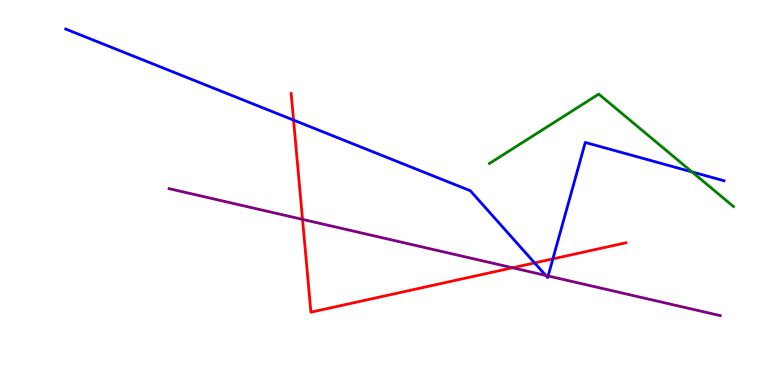[{'lines': ['blue', 'red'], 'intersections': [{'x': 3.79, 'y': 6.88}, {'x': 6.9, 'y': 3.17}, {'x': 7.13, 'y': 3.28}]}, {'lines': ['green', 'red'], 'intersections': []}, {'lines': ['purple', 'red'], 'intersections': [{'x': 3.9, 'y': 4.3}, {'x': 6.61, 'y': 3.04}]}, {'lines': ['blue', 'green'], 'intersections': [{'x': 8.93, 'y': 5.53}]}, {'lines': ['blue', 'purple'], 'intersections': [{'x': 7.04, 'y': 2.85}, {'x': 7.07, 'y': 2.83}]}, {'lines': ['green', 'purple'], 'intersections': []}]